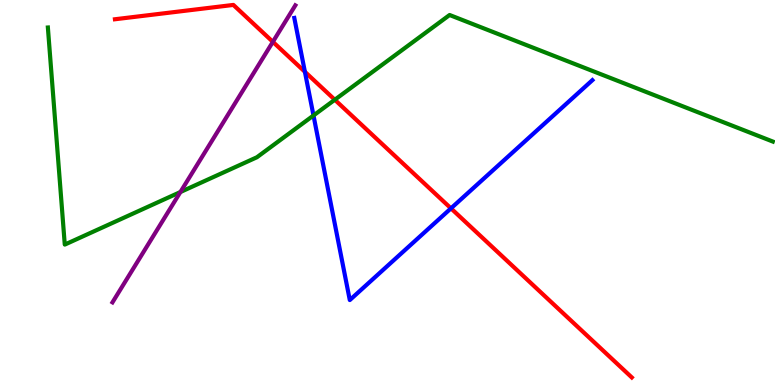[{'lines': ['blue', 'red'], 'intersections': [{'x': 3.93, 'y': 8.14}, {'x': 5.82, 'y': 4.59}]}, {'lines': ['green', 'red'], 'intersections': [{'x': 4.32, 'y': 7.41}]}, {'lines': ['purple', 'red'], 'intersections': [{'x': 3.52, 'y': 8.91}]}, {'lines': ['blue', 'green'], 'intersections': [{'x': 4.05, 'y': 7.0}]}, {'lines': ['blue', 'purple'], 'intersections': []}, {'lines': ['green', 'purple'], 'intersections': [{'x': 2.33, 'y': 5.01}]}]